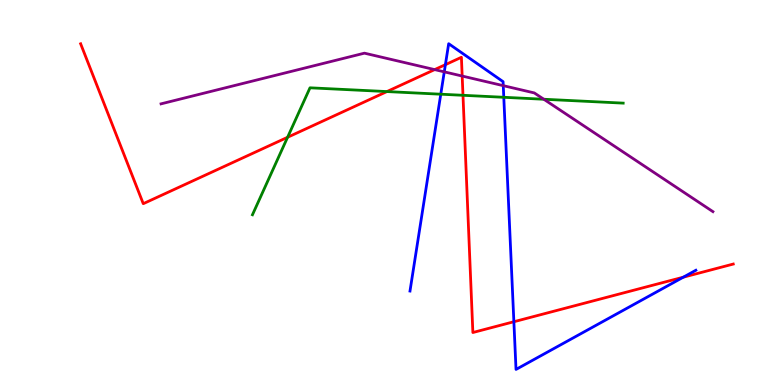[{'lines': ['blue', 'red'], 'intersections': [{'x': 5.75, 'y': 8.32}, {'x': 6.63, 'y': 1.64}, {'x': 8.82, 'y': 2.8}]}, {'lines': ['green', 'red'], 'intersections': [{'x': 3.71, 'y': 6.43}, {'x': 4.99, 'y': 7.62}, {'x': 5.97, 'y': 7.52}]}, {'lines': ['purple', 'red'], 'intersections': [{'x': 5.61, 'y': 8.19}, {'x': 5.96, 'y': 8.02}]}, {'lines': ['blue', 'green'], 'intersections': [{'x': 5.69, 'y': 7.55}, {'x': 6.5, 'y': 7.47}]}, {'lines': ['blue', 'purple'], 'intersections': [{'x': 5.73, 'y': 8.13}, {'x': 6.49, 'y': 7.78}]}, {'lines': ['green', 'purple'], 'intersections': [{'x': 7.02, 'y': 7.42}]}]